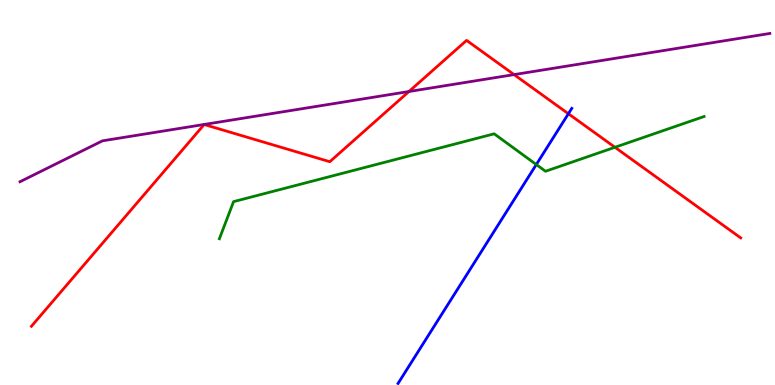[{'lines': ['blue', 'red'], 'intersections': [{'x': 7.33, 'y': 7.05}]}, {'lines': ['green', 'red'], 'intersections': [{'x': 7.93, 'y': 6.17}]}, {'lines': ['purple', 'red'], 'intersections': [{'x': 5.28, 'y': 7.62}, {'x': 6.63, 'y': 8.06}]}, {'lines': ['blue', 'green'], 'intersections': [{'x': 6.92, 'y': 5.73}]}, {'lines': ['blue', 'purple'], 'intersections': []}, {'lines': ['green', 'purple'], 'intersections': []}]